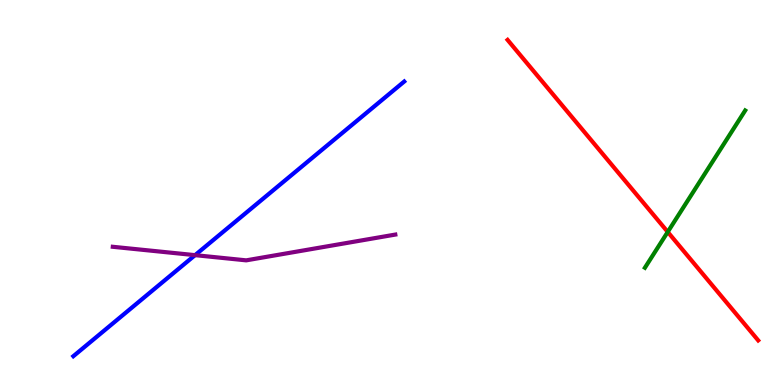[{'lines': ['blue', 'red'], 'intersections': []}, {'lines': ['green', 'red'], 'intersections': [{'x': 8.62, 'y': 3.98}]}, {'lines': ['purple', 'red'], 'intersections': []}, {'lines': ['blue', 'green'], 'intersections': []}, {'lines': ['blue', 'purple'], 'intersections': [{'x': 2.52, 'y': 3.37}]}, {'lines': ['green', 'purple'], 'intersections': []}]